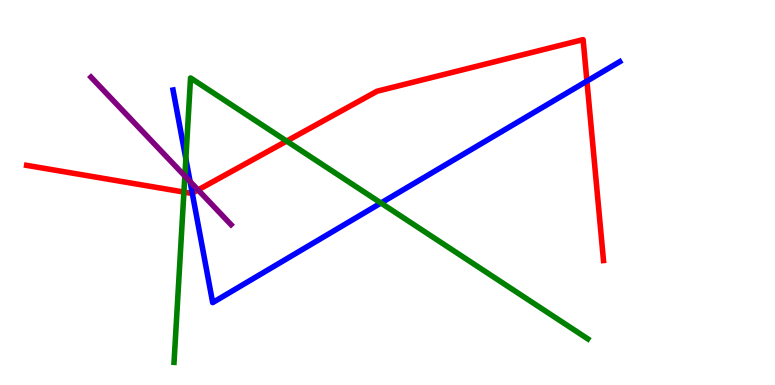[{'lines': ['blue', 'red'], 'intersections': [{'x': 2.48, 'y': 4.98}, {'x': 7.57, 'y': 7.89}]}, {'lines': ['green', 'red'], 'intersections': [{'x': 2.37, 'y': 5.01}, {'x': 3.7, 'y': 6.34}]}, {'lines': ['purple', 'red'], 'intersections': [{'x': 2.56, 'y': 5.07}]}, {'lines': ['blue', 'green'], 'intersections': [{'x': 2.4, 'y': 5.88}, {'x': 4.92, 'y': 4.73}]}, {'lines': ['blue', 'purple'], 'intersections': [{'x': 2.45, 'y': 5.28}]}, {'lines': ['green', 'purple'], 'intersections': [{'x': 2.39, 'y': 5.43}]}]